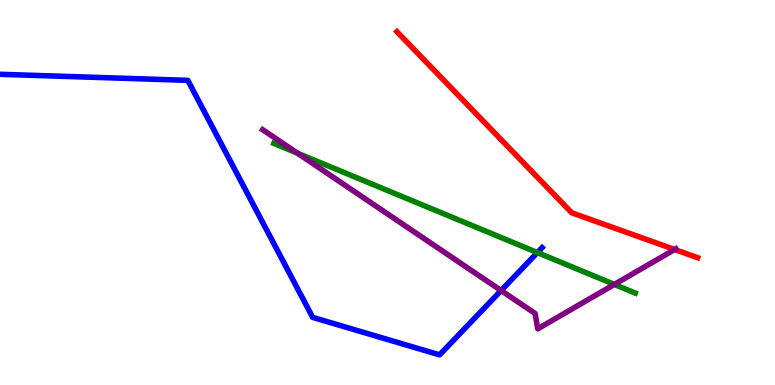[{'lines': ['blue', 'red'], 'intersections': []}, {'lines': ['green', 'red'], 'intersections': []}, {'lines': ['purple', 'red'], 'intersections': [{'x': 8.7, 'y': 3.52}]}, {'lines': ['blue', 'green'], 'intersections': [{'x': 6.93, 'y': 3.44}]}, {'lines': ['blue', 'purple'], 'intersections': [{'x': 6.47, 'y': 2.45}]}, {'lines': ['green', 'purple'], 'intersections': [{'x': 3.84, 'y': 6.02}, {'x': 7.93, 'y': 2.61}]}]